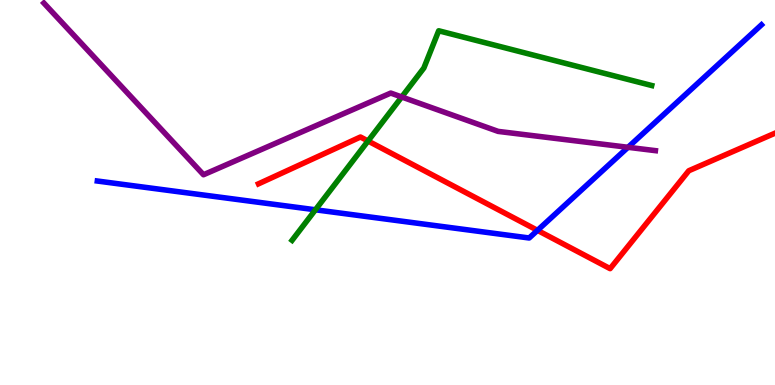[{'lines': ['blue', 'red'], 'intersections': [{'x': 6.94, 'y': 4.02}]}, {'lines': ['green', 'red'], 'intersections': [{'x': 4.75, 'y': 6.34}]}, {'lines': ['purple', 'red'], 'intersections': []}, {'lines': ['blue', 'green'], 'intersections': [{'x': 4.07, 'y': 4.55}]}, {'lines': ['blue', 'purple'], 'intersections': [{'x': 8.1, 'y': 6.17}]}, {'lines': ['green', 'purple'], 'intersections': [{'x': 5.18, 'y': 7.48}]}]